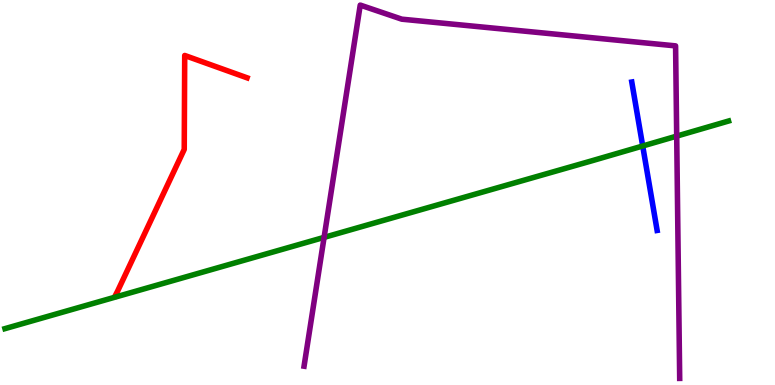[{'lines': ['blue', 'red'], 'intersections': []}, {'lines': ['green', 'red'], 'intersections': []}, {'lines': ['purple', 'red'], 'intersections': []}, {'lines': ['blue', 'green'], 'intersections': [{'x': 8.29, 'y': 6.21}]}, {'lines': ['blue', 'purple'], 'intersections': []}, {'lines': ['green', 'purple'], 'intersections': [{'x': 4.18, 'y': 3.83}, {'x': 8.73, 'y': 6.46}]}]